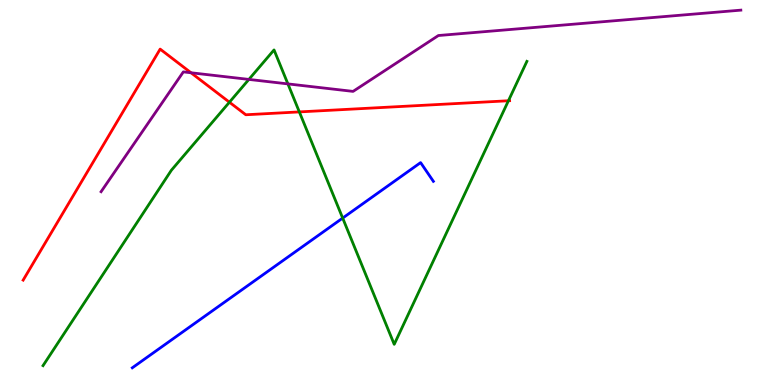[{'lines': ['blue', 'red'], 'intersections': []}, {'lines': ['green', 'red'], 'intersections': [{'x': 2.96, 'y': 7.35}, {'x': 3.86, 'y': 7.09}, {'x': 6.56, 'y': 7.38}]}, {'lines': ['purple', 'red'], 'intersections': [{'x': 2.46, 'y': 8.11}]}, {'lines': ['blue', 'green'], 'intersections': [{'x': 4.42, 'y': 4.34}]}, {'lines': ['blue', 'purple'], 'intersections': []}, {'lines': ['green', 'purple'], 'intersections': [{'x': 3.21, 'y': 7.94}, {'x': 3.71, 'y': 7.82}]}]